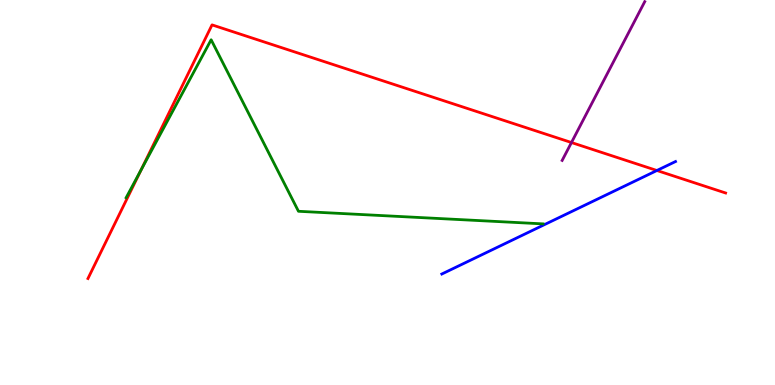[{'lines': ['blue', 'red'], 'intersections': [{'x': 8.48, 'y': 5.57}]}, {'lines': ['green', 'red'], 'intersections': [{'x': 1.82, 'y': 5.58}]}, {'lines': ['purple', 'red'], 'intersections': [{'x': 7.37, 'y': 6.3}]}, {'lines': ['blue', 'green'], 'intersections': []}, {'lines': ['blue', 'purple'], 'intersections': []}, {'lines': ['green', 'purple'], 'intersections': []}]